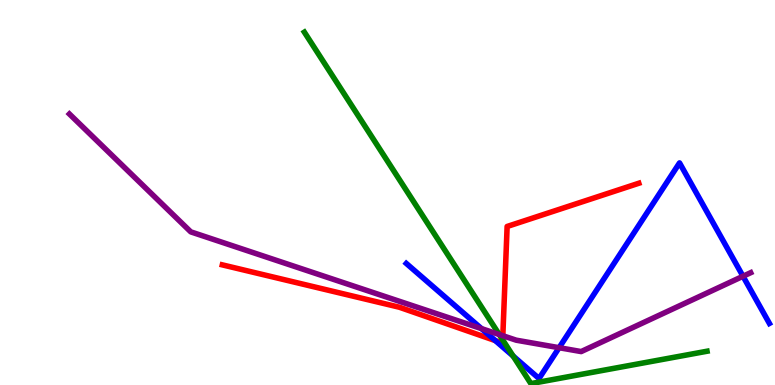[{'lines': ['blue', 'red'], 'intersections': [{'x': 6.39, 'y': 1.15}]}, {'lines': ['green', 'red'], 'intersections': [{'x': 6.49, 'y': 1.17}]}, {'lines': ['purple', 'red'], 'intersections': [{'x': 6.49, 'y': 1.28}]}, {'lines': ['blue', 'green'], 'intersections': [{'x': 6.62, 'y': 0.753}]}, {'lines': ['blue', 'purple'], 'intersections': [{'x': 6.21, 'y': 1.46}, {'x': 7.21, 'y': 0.969}, {'x': 9.59, 'y': 2.82}]}, {'lines': ['green', 'purple'], 'intersections': [{'x': 6.44, 'y': 1.31}]}]